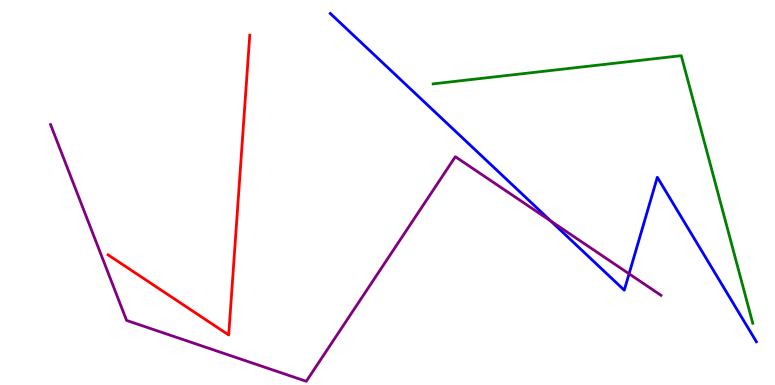[{'lines': ['blue', 'red'], 'intersections': []}, {'lines': ['green', 'red'], 'intersections': []}, {'lines': ['purple', 'red'], 'intersections': []}, {'lines': ['blue', 'green'], 'intersections': []}, {'lines': ['blue', 'purple'], 'intersections': [{'x': 7.11, 'y': 4.26}, {'x': 8.12, 'y': 2.89}]}, {'lines': ['green', 'purple'], 'intersections': []}]